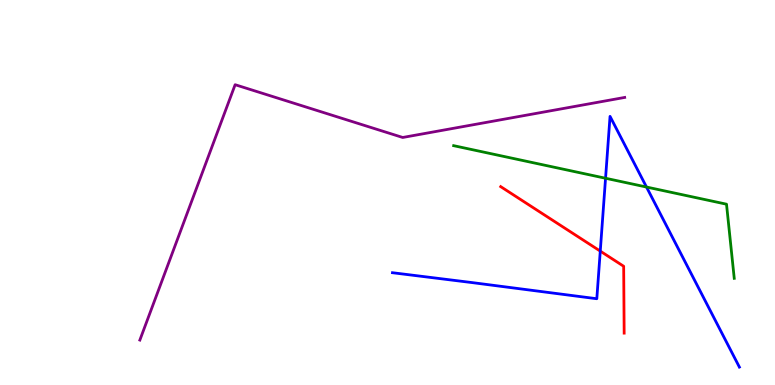[{'lines': ['blue', 'red'], 'intersections': [{'x': 7.75, 'y': 3.48}]}, {'lines': ['green', 'red'], 'intersections': []}, {'lines': ['purple', 'red'], 'intersections': []}, {'lines': ['blue', 'green'], 'intersections': [{'x': 7.81, 'y': 5.37}, {'x': 8.34, 'y': 5.14}]}, {'lines': ['blue', 'purple'], 'intersections': []}, {'lines': ['green', 'purple'], 'intersections': []}]